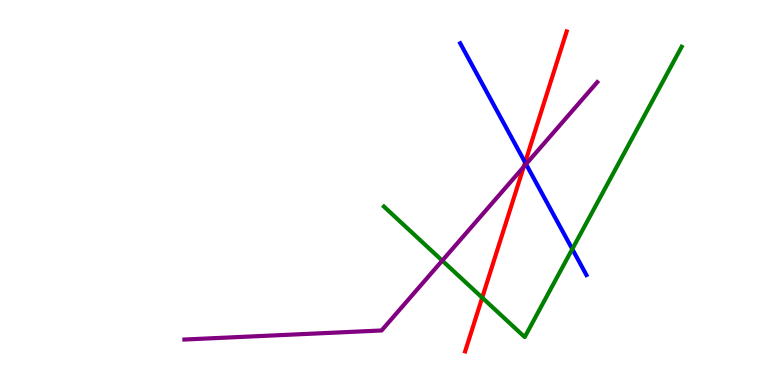[{'lines': ['blue', 'red'], 'intersections': [{'x': 6.78, 'y': 5.78}]}, {'lines': ['green', 'red'], 'intersections': [{'x': 6.22, 'y': 2.27}]}, {'lines': ['purple', 'red'], 'intersections': [{'x': 6.76, 'y': 5.67}]}, {'lines': ['blue', 'green'], 'intersections': [{'x': 7.38, 'y': 3.53}]}, {'lines': ['blue', 'purple'], 'intersections': [{'x': 6.79, 'y': 5.74}]}, {'lines': ['green', 'purple'], 'intersections': [{'x': 5.71, 'y': 3.23}]}]